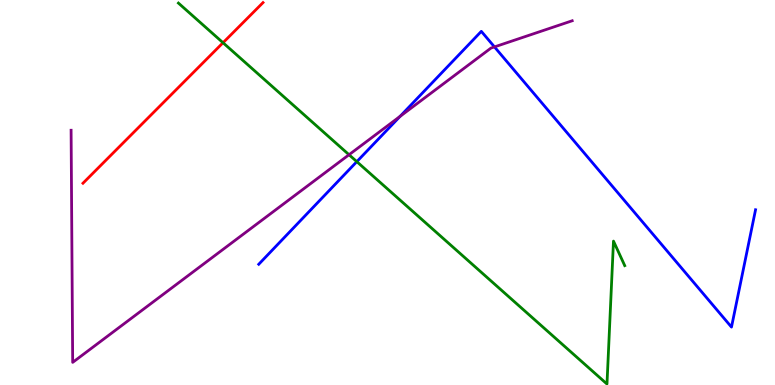[{'lines': ['blue', 'red'], 'intersections': []}, {'lines': ['green', 'red'], 'intersections': [{'x': 2.88, 'y': 8.89}]}, {'lines': ['purple', 'red'], 'intersections': []}, {'lines': ['blue', 'green'], 'intersections': [{'x': 4.6, 'y': 5.8}]}, {'lines': ['blue', 'purple'], 'intersections': [{'x': 5.16, 'y': 6.98}, {'x': 6.38, 'y': 8.78}]}, {'lines': ['green', 'purple'], 'intersections': [{'x': 4.5, 'y': 5.98}]}]